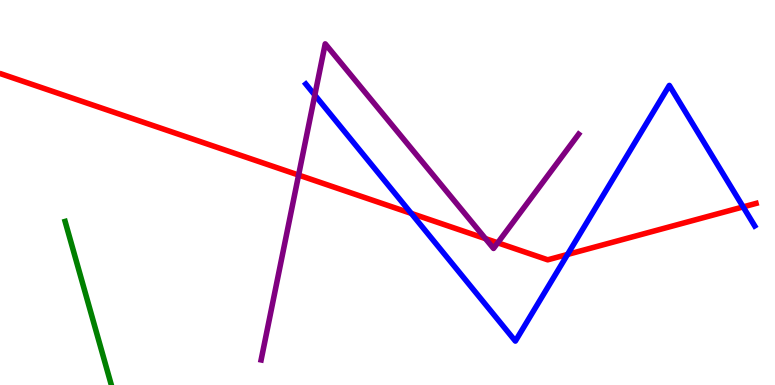[{'lines': ['blue', 'red'], 'intersections': [{'x': 5.31, 'y': 4.46}, {'x': 7.32, 'y': 3.39}, {'x': 9.59, 'y': 4.63}]}, {'lines': ['green', 'red'], 'intersections': []}, {'lines': ['purple', 'red'], 'intersections': [{'x': 3.85, 'y': 5.45}, {'x': 6.26, 'y': 3.8}, {'x': 6.42, 'y': 3.69}]}, {'lines': ['blue', 'green'], 'intersections': []}, {'lines': ['blue', 'purple'], 'intersections': [{'x': 4.06, 'y': 7.53}]}, {'lines': ['green', 'purple'], 'intersections': []}]